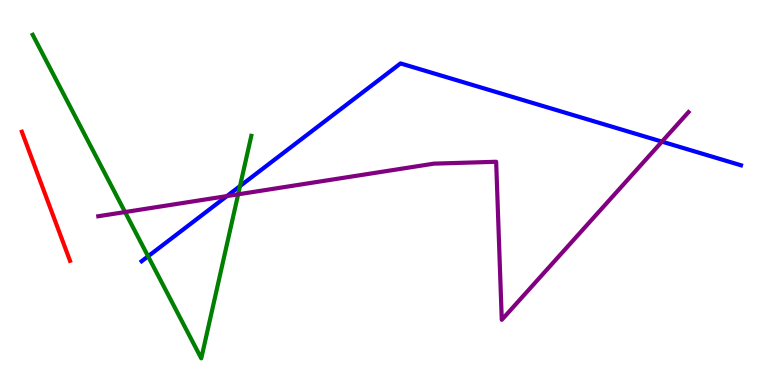[{'lines': ['blue', 'red'], 'intersections': []}, {'lines': ['green', 'red'], 'intersections': []}, {'lines': ['purple', 'red'], 'intersections': []}, {'lines': ['blue', 'green'], 'intersections': [{'x': 1.91, 'y': 3.34}, {'x': 3.1, 'y': 5.17}]}, {'lines': ['blue', 'purple'], 'intersections': [{'x': 2.93, 'y': 4.91}, {'x': 8.54, 'y': 6.32}]}, {'lines': ['green', 'purple'], 'intersections': [{'x': 1.61, 'y': 4.49}, {'x': 3.07, 'y': 4.95}]}]